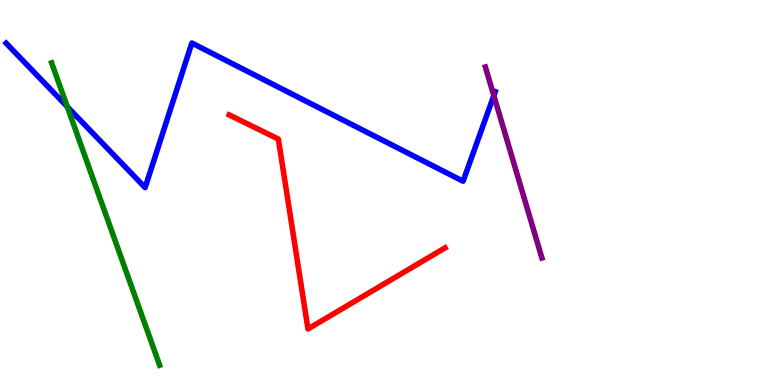[{'lines': ['blue', 'red'], 'intersections': []}, {'lines': ['green', 'red'], 'intersections': []}, {'lines': ['purple', 'red'], 'intersections': []}, {'lines': ['blue', 'green'], 'intersections': [{'x': 0.868, 'y': 7.23}]}, {'lines': ['blue', 'purple'], 'intersections': [{'x': 6.37, 'y': 7.52}]}, {'lines': ['green', 'purple'], 'intersections': []}]